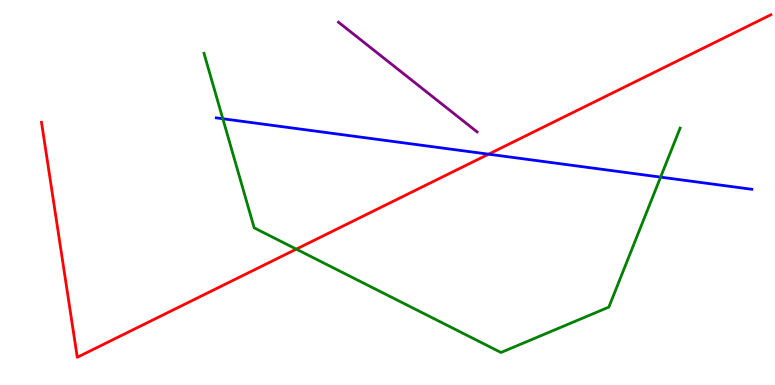[{'lines': ['blue', 'red'], 'intersections': [{'x': 6.3, 'y': 6.0}]}, {'lines': ['green', 'red'], 'intersections': [{'x': 3.82, 'y': 3.53}]}, {'lines': ['purple', 'red'], 'intersections': []}, {'lines': ['blue', 'green'], 'intersections': [{'x': 2.88, 'y': 6.92}, {'x': 8.52, 'y': 5.4}]}, {'lines': ['blue', 'purple'], 'intersections': []}, {'lines': ['green', 'purple'], 'intersections': []}]